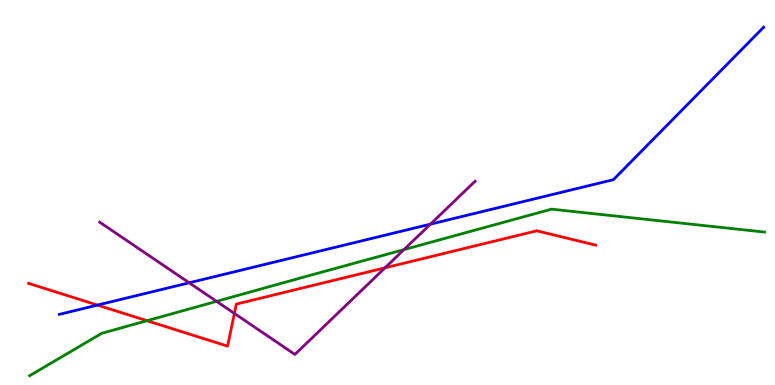[{'lines': ['blue', 'red'], 'intersections': [{'x': 1.26, 'y': 2.08}]}, {'lines': ['green', 'red'], 'intersections': [{'x': 1.9, 'y': 1.67}]}, {'lines': ['purple', 'red'], 'intersections': [{'x': 3.02, 'y': 1.86}, {'x': 4.97, 'y': 3.04}]}, {'lines': ['blue', 'green'], 'intersections': []}, {'lines': ['blue', 'purple'], 'intersections': [{'x': 2.44, 'y': 2.65}, {'x': 5.55, 'y': 4.18}]}, {'lines': ['green', 'purple'], 'intersections': [{'x': 2.79, 'y': 2.17}, {'x': 5.21, 'y': 3.52}]}]